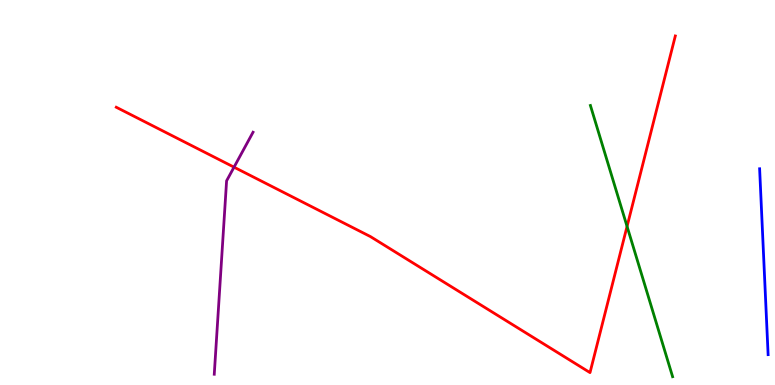[{'lines': ['blue', 'red'], 'intersections': []}, {'lines': ['green', 'red'], 'intersections': [{'x': 8.09, 'y': 4.12}]}, {'lines': ['purple', 'red'], 'intersections': [{'x': 3.02, 'y': 5.66}]}, {'lines': ['blue', 'green'], 'intersections': []}, {'lines': ['blue', 'purple'], 'intersections': []}, {'lines': ['green', 'purple'], 'intersections': []}]